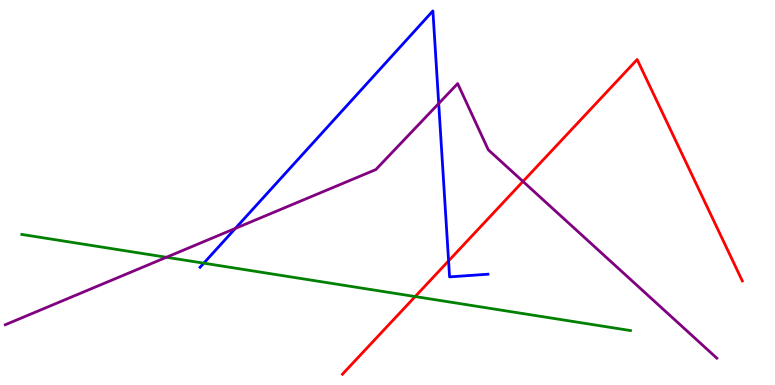[{'lines': ['blue', 'red'], 'intersections': [{'x': 5.79, 'y': 3.22}]}, {'lines': ['green', 'red'], 'intersections': [{'x': 5.36, 'y': 2.3}]}, {'lines': ['purple', 'red'], 'intersections': [{'x': 6.75, 'y': 5.29}]}, {'lines': ['blue', 'green'], 'intersections': [{'x': 2.63, 'y': 3.16}]}, {'lines': ['blue', 'purple'], 'intersections': [{'x': 3.04, 'y': 4.07}, {'x': 5.66, 'y': 7.31}]}, {'lines': ['green', 'purple'], 'intersections': [{'x': 2.15, 'y': 3.32}]}]